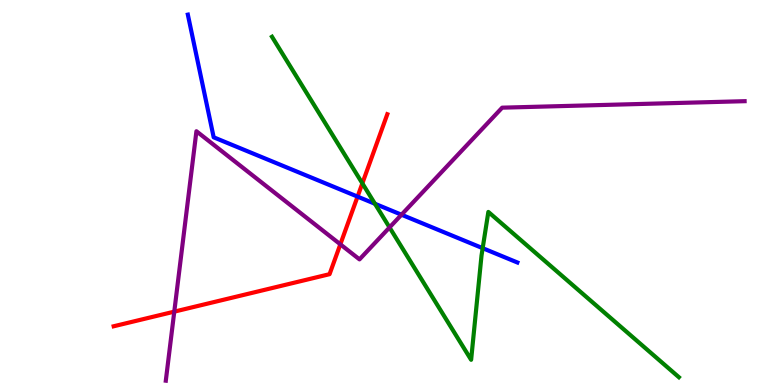[{'lines': ['blue', 'red'], 'intersections': [{'x': 4.61, 'y': 4.89}]}, {'lines': ['green', 'red'], 'intersections': [{'x': 4.68, 'y': 5.24}]}, {'lines': ['purple', 'red'], 'intersections': [{'x': 2.25, 'y': 1.91}, {'x': 4.39, 'y': 3.65}]}, {'lines': ['blue', 'green'], 'intersections': [{'x': 4.84, 'y': 4.71}, {'x': 6.23, 'y': 3.55}]}, {'lines': ['blue', 'purple'], 'intersections': [{'x': 5.18, 'y': 4.42}]}, {'lines': ['green', 'purple'], 'intersections': [{'x': 5.03, 'y': 4.09}]}]